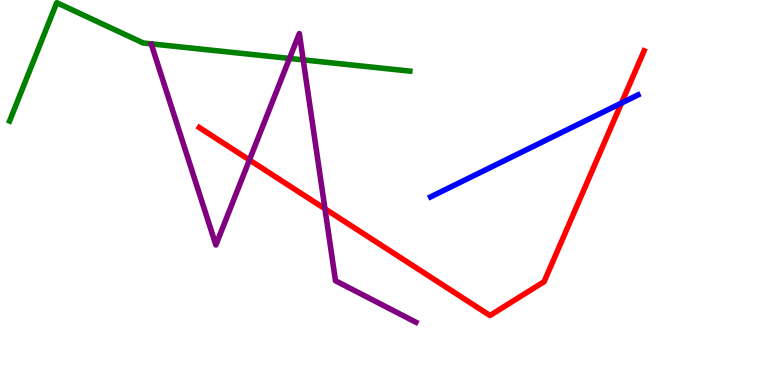[{'lines': ['blue', 'red'], 'intersections': [{'x': 8.02, 'y': 7.32}]}, {'lines': ['green', 'red'], 'intersections': []}, {'lines': ['purple', 'red'], 'intersections': [{'x': 3.22, 'y': 5.84}, {'x': 4.19, 'y': 4.58}]}, {'lines': ['blue', 'green'], 'intersections': []}, {'lines': ['blue', 'purple'], 'intersections': []}, {'lines': ['green', 'purple'], 'intersections': [{'x': 3.74, 'y': 8.48}, {'x': 3.91, 'y': 8.44}]}]